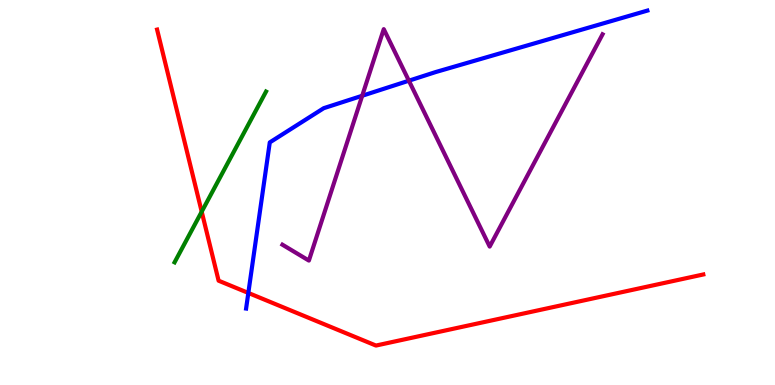[{'lines': ['blue', 'red'], 'intersections': [{'x': 3.2, 'y': 2.39}]}, {'lines': ['green', 'red'], 'intersections': [{'x': 2.6, 'y': 4.5}]}, {'lines': ['purple', 'red'], 'intersections': []}, {'lines': ['blue', 'green'], 'intersections': []}, {'lines': ['blue', 'purple'], 'intersections': [{'x': 4.67, 'y': 7.51}, {'x': 5.28, 'y': 7.9}]}, {'lines': ['green', 'purple'], 'intersections': []}]